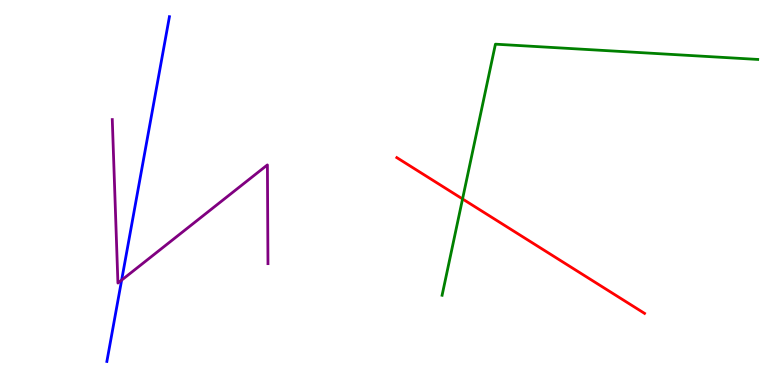[{'lines': ['blue', 'red'], 'intersections': []}, {'lines': ['green', 'red'], 'intersections': [{'x': 5.97, 'y': 4.83}]}, {'lines': ['purple', 'red'], 'intersections': []}, {'lines': ['blue', 'green'], 'intersections': []}, {'lines': ['blue', 'purple'], 'intersections': [{'x': 1.57, 'y': 2.72}]}, {'lines': ['green', 'purple'], 'intersections': []}]